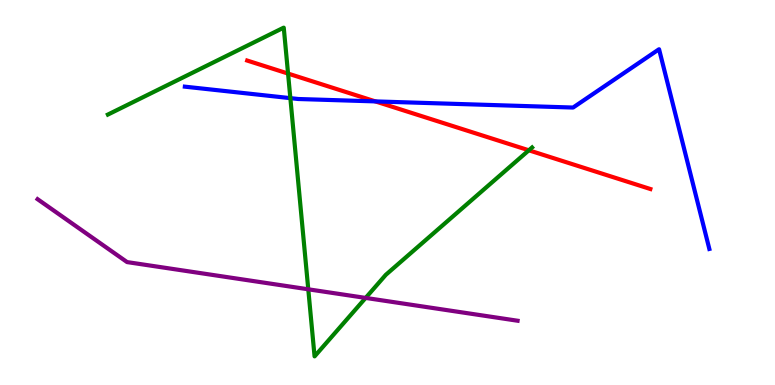[{'lines': ['blue', 'red'], 'intersections': [{'x': 4.84, 'y': 7.37}]}, {'lines': ['green', 'red'], 'intersections': [{'x': 3.72, 'y': 8.09}, {'x': 6.82, 'y': 6.1}]}, {'lines': ['purple', 'red'], 'intersections': []}, {'lines': ['blue', 'green'], 'intersections': [{'x': 3.75, 'y': 7.45}]}, {'lines': ['blue', 'purple'], 'intersections': []}, {'lines': ['green', 'purple'], 'intersections': [{'x': 3.98, 'y': 2.49}, {'x': 4.72, 'y': 2.26}]}]